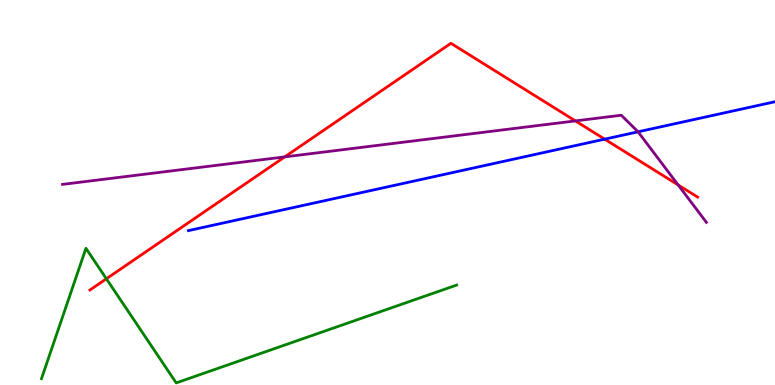[{'lines': ['blue', 'red'], 'intersections': [{'x': 7.8, 'y': 6.39}]}, {'lines': ['green', 'red'], 'intersections': [{'x': 1.37, 'y': 2.76}]}, {'lines': ['purple', 'red'], 'intersections': [{'x': 3.67, 'y': 5.93}, {'x': 7.42, 'y': 6.86}, {'x': 8.75, 'y': 5.2}]}, {'lines': ['blue', 'green'], 'intersections': []}, {'lines': ['blue', 'purple'], 'intersections': [{'x': 8.23, 'y': 6.58}]}, {'lines': ['green', 'purple'], 'intersections': []}]